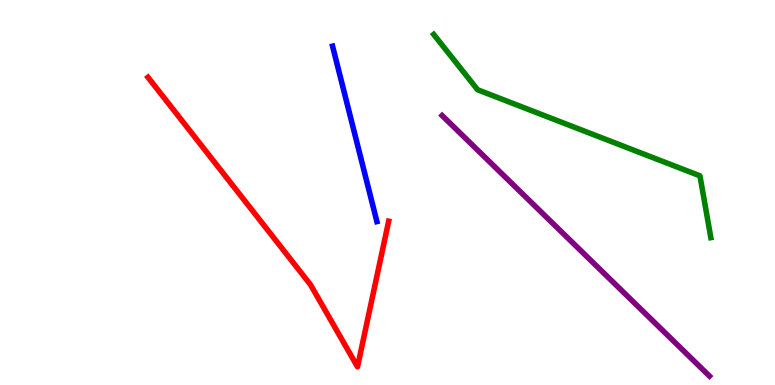[{'lines': ['blue', 'red'], 'intersections': []}, {'lines': ['green', 'red'], 'intersections': []}, {'lines': ['purple', 'red'], 'intersections': []}, {'lines': ['blue', 'green'], 'intersections': []}, {'lines': ['blue', 'purple'], 'intersections': []}, {'lines': ['green', 'purple'], 'intersections': []}]